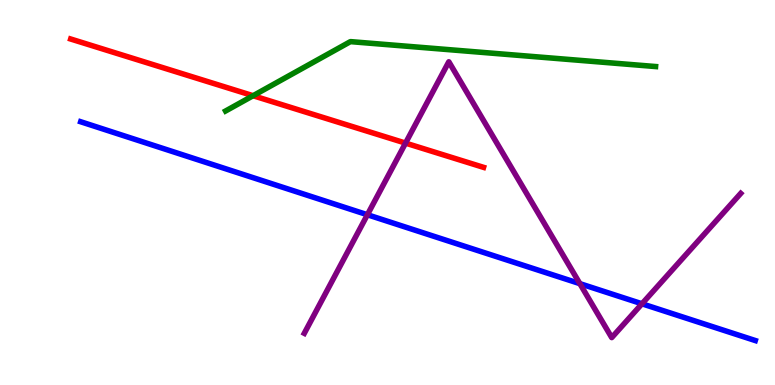[{'lines': ['blue', 'red'], 'intersections': []}, {'lines': ['green', 'red'], 'intersections': [{'x': 3.27, 'y': 7.51}]}, {'lines': ['purple', 'red'], 'intersections': [{'x': 5.23, 'y': 6.28}]}, {'lines': ['blue', 'green'], 'intersections': []}, {'lines': ['blue', 'purple'], 'intersections': [{'x': 4.74, 'y': 4.42}, {'x': 7.48, 'y': 2.63}, {'x': 8.28, 'y': 2.11}]}, {'lines': ['green', 'purple'], 'intersections': []}]